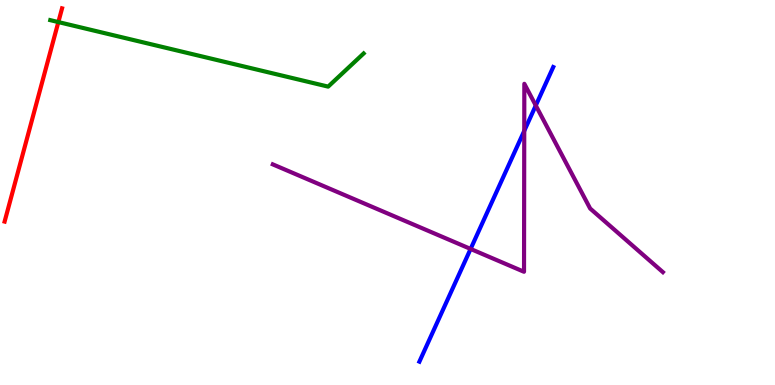[{'lines': ['blue', 'red'], 'intersections': []}, {'lines': ['green', 'red'], 'intersections': [{'x': 0.753, 'y': 9.43}]}, {'lines': ['purple', 'red'], 'intersections': []}, {'lines': ['blue', 'green'], 'intersections': []}, {'lines': ['blue', 'purple'], 'intersections': [{'x': 6.07, 'y': 3.53}, {'x': 6.76, 'y': 6.6}, {'x': 6.91, 'y': 7.26}]}, {'lines': ['green', 'purple'], 'intersections': []}]